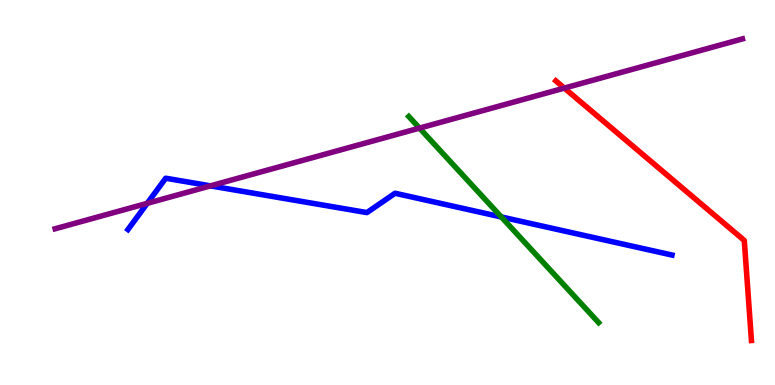[{'lines': ['blue', 'red'], 'intersections': []}, {'lines': ['green', 'red'], 'intersections': []}, {'lines': ['purple', 'red'], 'intersections': [{'x': 7.28, 'y': 7.71}]}, {'lines': ['blue', 'green'], 'intersections': [{'x': 6.47, 'y': 4.36}]}, {'lines': ['blue', 'purple'], 'intersections': [{'x': 1.9, 'y': 4.72}, {'x': 2.72, 'y': 5.17}]}, {'lines': ['green', 'purple'], 'intersections': [{'x': 5.41, 'y': 6.67}]}]